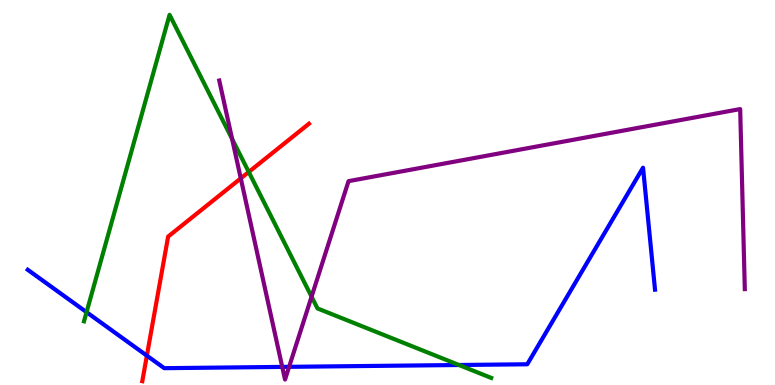[{'lines': ['blue', 'red'], 'intersections': [{'x': 1.9, 'y': 0.762}]}, {'lines': ['green', 'red'], 'intersections': [{'x': 3.21, 'y': 5.53}]}, {'lines': ['purple', 'red'], 'intersections': [{'x': 3.11, 'y': 5.37}]}, {'lines': ['blue', 'green'], 'intersections': [{'x': 1.12, 'y': 1.89}, {'x': 5.92, 'y': 0.519}]}, {'lines': ['blue', 'purple'], 'intersections': [{'x': 3.64, 'y': 0.47}, {'x': 3.73, 'y': 0.472}]}, {'lines': ['green', 'purple'], 'intersections': [{'x': 2.99, 'y': 6.39}, {'x': 4.02, 'y': 2.29}]}]